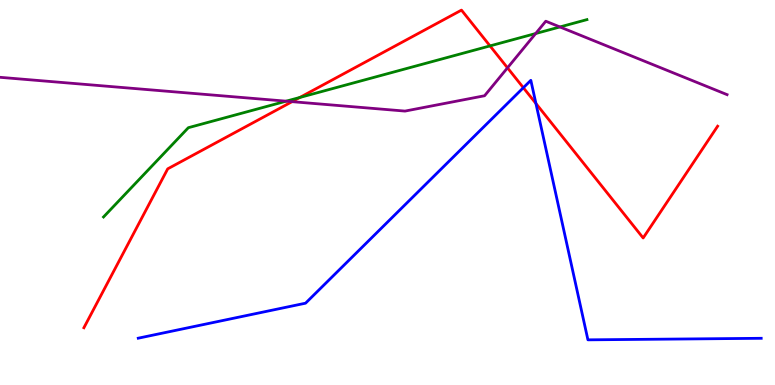[{'lines': ['blue', 'red'], 'intersections': [{'x': 6.75, 'y': 7.72}, {'x': 6.92, 'y': 7.31}]}, {'lines': ['green', 'red'], 'intersections': [{'x': 3.87, 'y': 7.47}, {'x': 6.32, 'y': 8.81}]}, {'lines': ['purple', 'red'], 'intersections': [{'x': 3.77, 'y': 7.36}, {'x': 6.55, 'y': 8.24}]}, {'lines': ['blue', 'green'], 'intersections': []}, {'lines': ['blue', 'purple'], 'intersections': []}, {'lines': ['green', 'purple'], 'intersections': [{'x': 3.69, 'y': 7.37}, {'x': 6.91, 'y': 9.13}, {'x': 7.22, 'y': 9.3}]}]